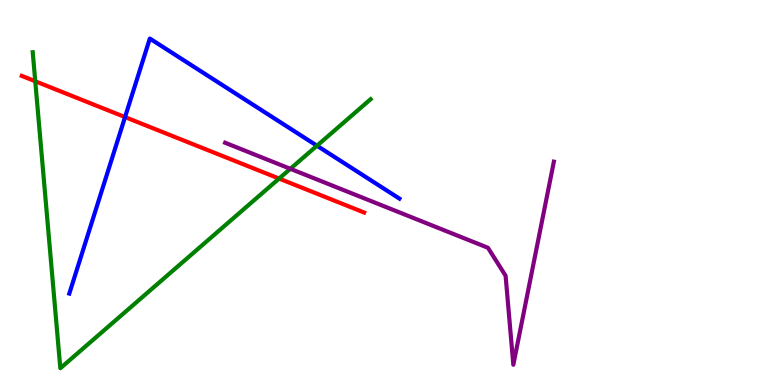[{'lines': ['blue', 'red'], 'intersections': [{'x': 1.61, 'y': 6.96}]}, {'lines': ['green', 'red'], 'intersections': [{'x': 0.455, 'y': 7.89}, {'x': 3.6, 'y': 5.36}]}, {'lines': ['purple', 'red'], 'intersections': []}, {'lines': ['blue', 'green'], 'intersections': [{'x': 4.09, 'y': 6.21}]}, {'lines': ['blue', 'purple'], 'intersections': []}, {'lines': ['green', 'purple'], 'intersections': [{'x': 3.75, 'y': 5.62}]}]